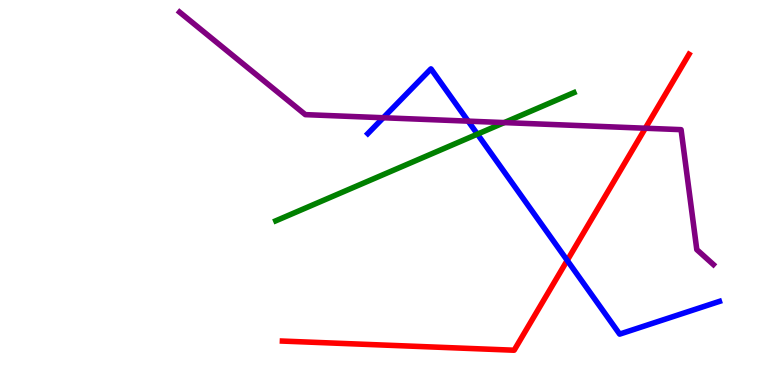[{'lines': ['blue', 'red'], 'intersections': [{'x': 7.32, 'y': 3.24}]}, {'lines': ['green', 'red'], 'intersections': []}, {'lines': ['purple', 'red'], 'intersections': [{'x': 8.33, 'y': 6.67}]}, {'lines': ['blue', 'green'], 'intersections': [{'x': 6.16, 'y': 6.52}]}, {'lines': ['blue', 'purple'], 'intersections': [{'x': 4.95, 'y': 6.94}, {'x': 6.04, 'y': 6.85}]}, {'lines': ['green', 'purple'], 'intersections': [{'x': 6.51, 'y': 6.82}]}]